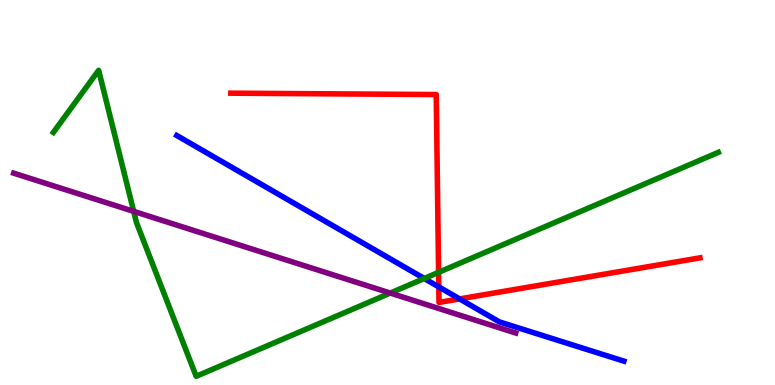[{'lines': ['blue', 'red'], 'intersections': [{'x': 5.66, 'y': 2.55}, {'x': 5.93, 'y': 2.24}]}, {'lines': ['green', 'red'], 'intersections': [{'x': 5.66, 'y': 2.93}]}, {'lines': ['purple', 'red'], 'intersections': []}, {'lines': ['blue', 'green'], 'intersections': [{'x': 5.47, 'y': 2.77}]}, {'lines': ['blue', 'purple'], 'intersections': []}, {'lines': ['green', 'purple'], 'intersections': [{'x': 1.73, 'y': 4.51}, {'x': 5.04, 'y': 2.39}]}]